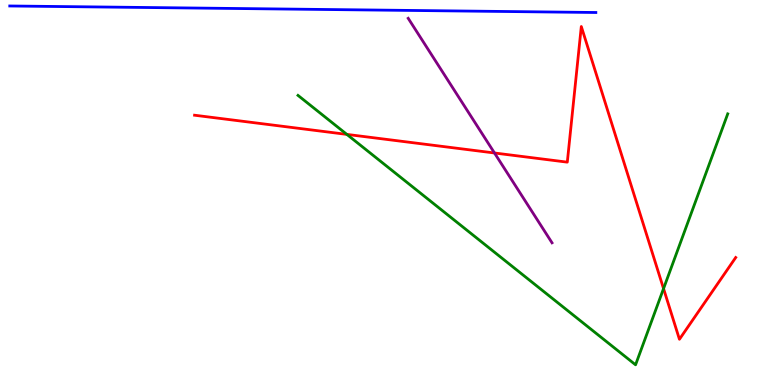[{'lines': ['blue', 'red'], 'intersections': []}, {'lines': ['green', 'red'], 'intersections': [{'x': 4.48, 'y': 6.51}, {'x': 8.56, 'y': 2.5}]}, {'lines': ['purple', 'red'], 'intersections': [{'x': 6.38, 'y': 6.03}]}, {'lines': ['blue', 'green'], 'intersections': []}, {'lines': ['blue', 'purple'], 'intersections': []}, {'lines': ['green', 'purple'], 'intersections': []}]